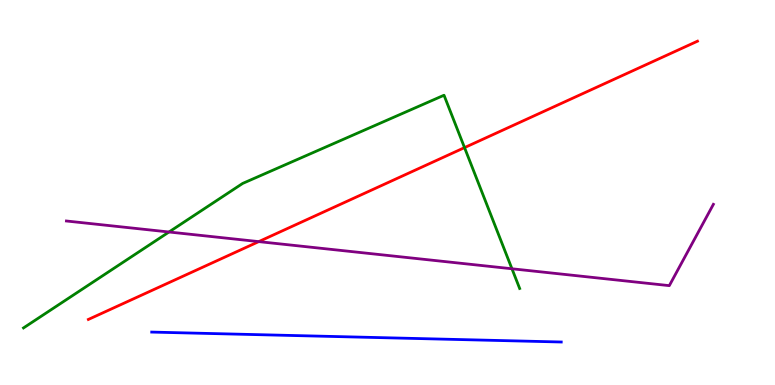[{'lines': ['blue', 'red'], 'intersections': []}, {'lines': ['green', 'red'], 'intersections': [{'x': 5.99, 'y': 6.17}]}, {'lines': ['purple', 'red'], 'intersections': [{'x': 3.34, 'y': 3.72}]}, {'lines': ['blue', 'green'], 'intersections': []}, {'lines': ['blue', 'purple'], 'intersections': []}, {'lines': ['green', 'purple'], 'intersections': [{'x': 2.18, 'y': 3.97}, {'x': 6.61, 'y': 3.02}]}]